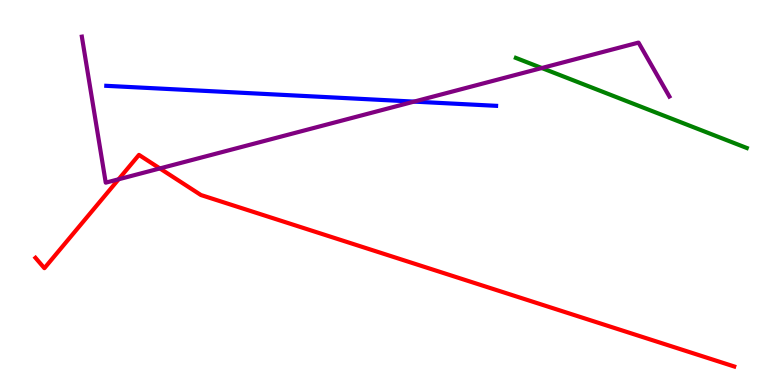[{'lines': ['blue', 'red'], 'intersections': []}, {'lines': ['green', 'red'], 'intersections': []}, {'lines': ['purple', 'red'], 'intersections': [{'x': 1.53, 'y': 5.34}, {'x': 2.06, 'y': 5.63}]}, {'lines': ['blue', 'green'], 'intersections': []}, {'lines': ['blue', 'purple'], 'intersections': [{'x': 5.34, 'y': 7.36}]}, {'lines': ['green', 'purple'], 'intersections': [{'x': 6.99, 'y': 8.23}]}]